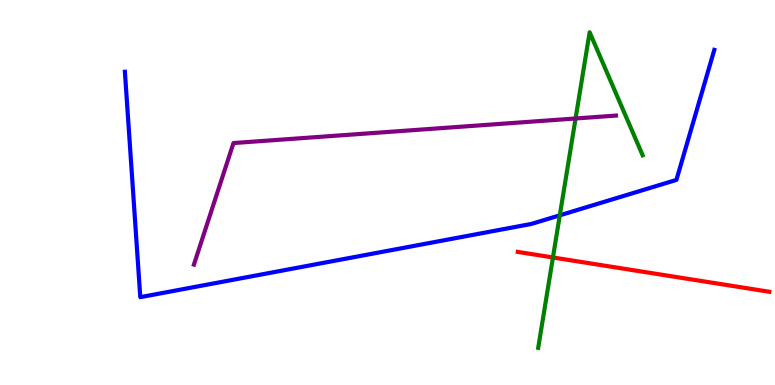[{'lines': ['blue', 'red'], 'intersections': []}, {'lines': ['green', 'red'], 'intersections': [{'x': 7.13, 'y': 3.31}]}, {'lines': ['purple', 'red'], 'intersections': []}, {'lines': ['blue', 'green'], 'intersections': [{'x': 7.22, 'y': 4.41}]}, {'lines': ['blue', 'purple'], 'intersections': []}, {'lines': ['green', 'purple'], 'intersections': [{'x': 7.43, 'y': 6.92}]}]